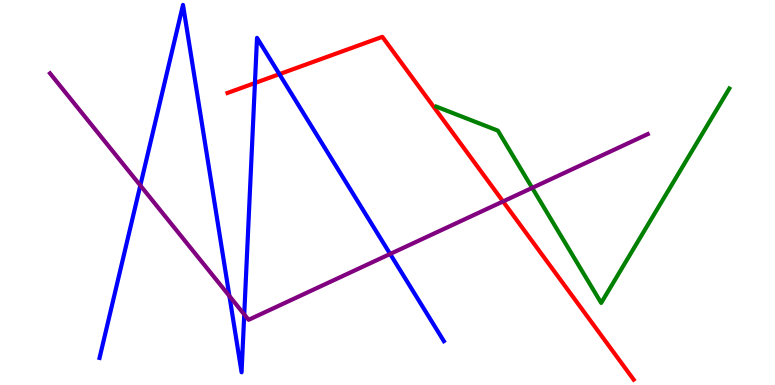[{'lines': ['blue', 'red'], 'intersections': [{'x': 3.29, 'y': 7.84}, {'x': 3.6, 'y': 8.07}]}, {'lines': ['green', 'red'], 'intersections': []}, {'lines': ['purple', 'red'], 'intersections': [{'x': 6.49, 'y': 4.77}]}, {'lines': ['blue', 'green'], 'intersections': []}, {'lines': ['blue', 'purple'], 'intersections': [{'x': 1.81, 'y': 5.18}, {'x': 2.96, 'y': 2.31}, {'x': 3.15, 'y': 1.83}, {'x': 5.03, 'y': 3.4}]}, {'lines': ['green', 'purple'], 'intersections': [{'x': 6.87, 'y': 5.12}]}]